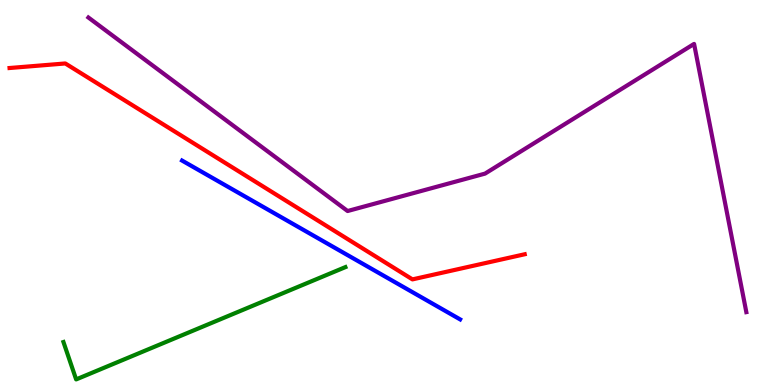[{'lines': ['blue', 'red'], 'intersections': []}, {'lines': ['green', 'red'], 'intersections': []}, {'lines': ['purple', 'red'], 'intersections': []}, {'lines': ['blue', 'green'], 'intersections': []}, {'lines': ['blue', 'purple'], 'intersections': []}, {'lines': ['green', 'purple'], 'intersections': []}]